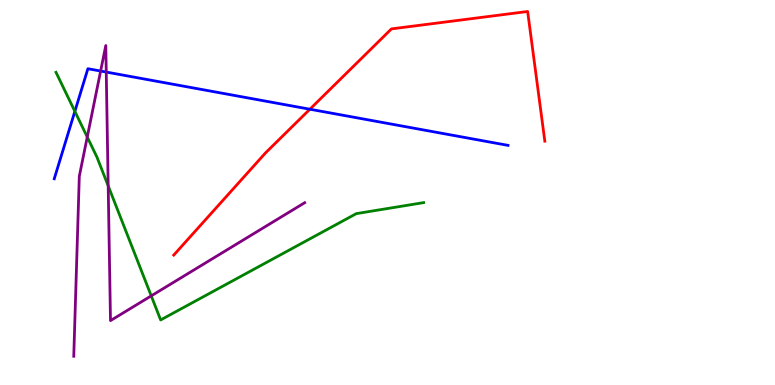[{'lines': ['blue', 'red'], 'intersections': [{'x': 4.0, 'y': 7.16}]}, {'lines': ['green', 'red'], 'intersections': []}, {'lines': ['purple', 'red'], 'intersections': []}, {'lines': ['blue', 'green'], 'intersections': [{'x': 0.966, 'y': 7.11}]}, {'lines': ['blue', 'purple'], 'intersections': [{'x': 1.3, 'y': 8.15}, {'x': 1.37, 'y': 8.13}]}, {'lines': ['green', 'purple'], 'intersections': [{'x': 1.13, 'y': 6.44}, {'x': 1.4, 'y': 5.17}, {'x': 1.95, 'y': 2.32}]}]